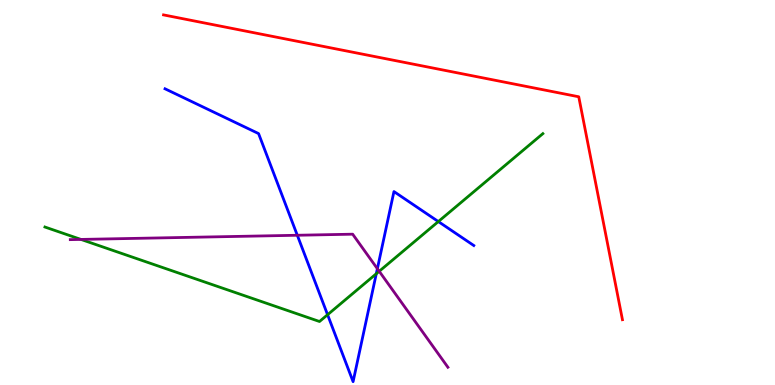[{'lines': ['blue', 'red'], 'intersections': []}, {'lines': ['green', 'red'], 'intersections': []}, {'lines': ['purple', 'red'], 'intersections': []}, {'lines': ['blue', 'green'], 'intersections': [{'x': 4.23, 'y': 1.83}, {'x': 4.86, 'y': 2.89}, {'x': 5.66, 'y': 4.25}]}, {'lines': ['blue', 'purple'], 'intersections': [{'x': 3.84, 'y': 3.89}, {'x': 4.87, 'y': 3.02}]}, {'lines': ['green', 'purple'], 'intersections': [{'x': 1.04, 'y': 3.78}, {'x': 4.89, 'y': 2.95}]}]